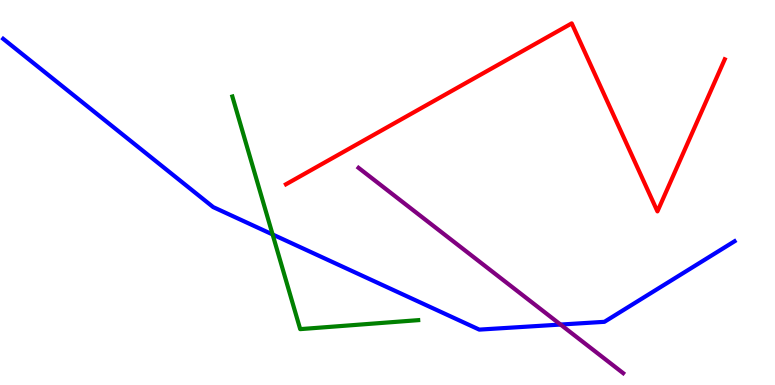[{'lines': ['blue', 'red'], 'intersections': []}, {'lines': ['green', 'red'], 'intersections': []}, {'lines': ['purple', 'red'], 'intersections': []}, {'lines': ['blue', 'green'], 'intersections': [{'x': 3.52, 'y': 3.91}]}, {'lines': ['blue', 'purple'], 'intersections': [{'x': 7.23, 'y': 1.57}]}, {'lines': ['green', 'purple'], 'intersections': []}]